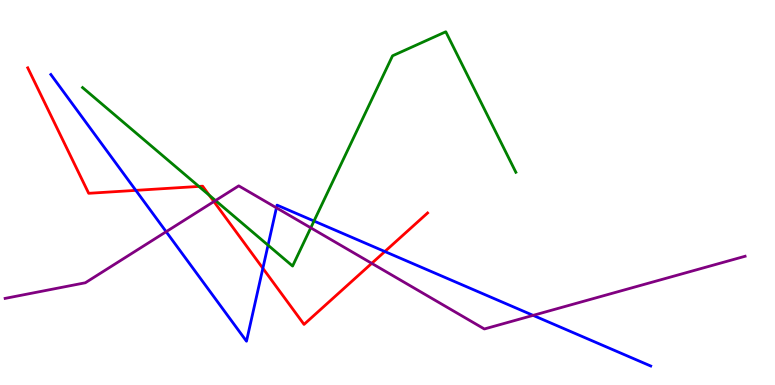[{'lines': ['blue', 'red'], 'intersections': [{'x': 1.75, 'y': 5.06}, {'x': 3.39, 'y': 3.03}, {'x': 4.97, 'y': 3.47}]}, {'lines': ['green', 'red'], 'intersections': [{'x': 2.57, 'y': 5.16}, {'x': 2.7, 'y': 4.93}]}, {'lines': ['purple', 'red'], 'intersections': [{'x': 2.76, 'y': 4.76}, {'x': 4.8, 'y': 3.16}]}, {'lines': ['blue', 'green'], 'intersections': [{'x': 3.46, 'y': 3.63}, {'x': 4.05, 'y': 4.26}]}, {'lines': ['blue', 'purple'], 'intersections': [{'x': 2.14, 'y': 3.98}, {'x': 3.57, 'y': 4.6}, {'x': 6.88, 'y': 1.81}]}, {'lines': ['green', 'purple'], 'intersections': [{'x': 2.78, 'y': 4.79}, {'x': 4.01, 'y': 4.08}]}]